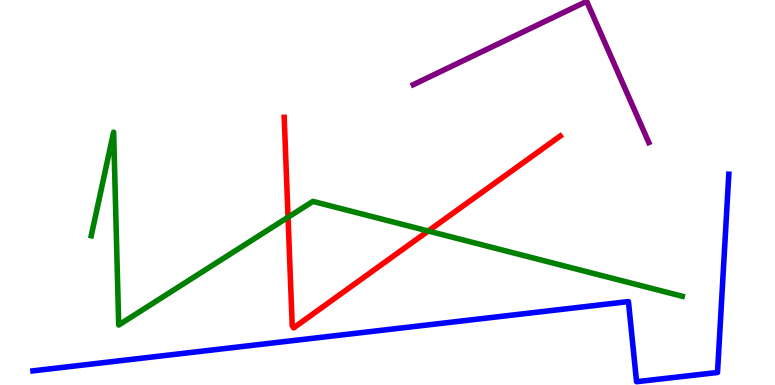[{'lines': ['blue', 'red'], 'intersections': []}, {'lines': ['green', 'red'], 'intersections': [{'x': 3.72, 'y': 4.36}, {'x': 5.53, 'y': 4.0}]}, {'lines': ['purple', 'red'], 'intersections': []}, {'lines': ['blue', 'green'], 'intersections': []}, {'lines': ['blue', 'purple'], 'intersections': []}, {'lines': ['green', 'purple'], 'intersections': []}]